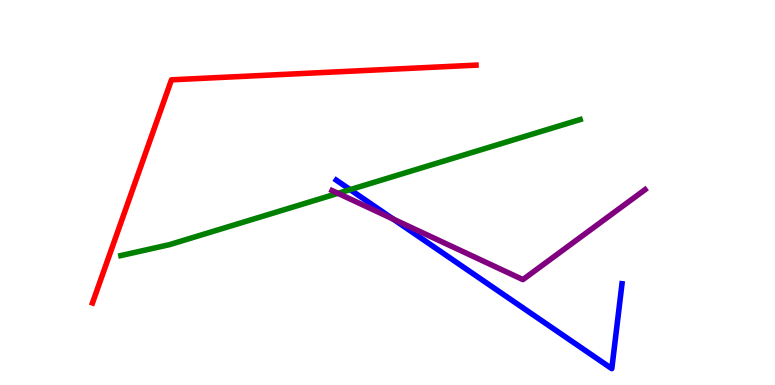[{'lines': ['blue', 'red'], 'intersections': []}, {'lines': ['green', 'red'], 'intersections': []}, {'lines': ['purple', 'red'], 'intersections': []}, {'lines': ['blue', 'green'], 'intersections': [{'x': 4.52, 'y': 5.07}]}, {'lines': ['blue', 'purple'], 'intersections': [{'x': 5.07, 'y': 4.31}]}, {'lines': ['green', 'purple'], 'intersections': [{'x': 4.36, 'y': 4.98}]}]